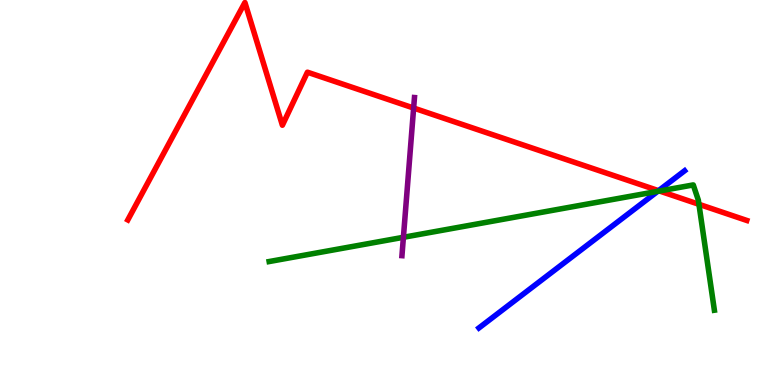[{'lines': ['blue', 'red'], 'intersections': [{'x': 8.5, 'y': 5.05}]}, {'lines': ['green', 'red'], 'intersections': [{'x': 8.51, 'y': 5.04}, {'x': 9.02, 'y': 4.69}]}, {'lines': ['purple', 'red'], 'intersections': [{'x': 5.34, 'y': 7.19}]}, {'lines': ['blue', 'green'], 'intersections': [{'x': 8.49, 'y': 5.03}]}, {'lines': ['blue', 'purple'], 'intersections': []}, {'lines': ['green', 'purple'], 'intersections': [{'x': 5.21, 'y': 3.84}]}]